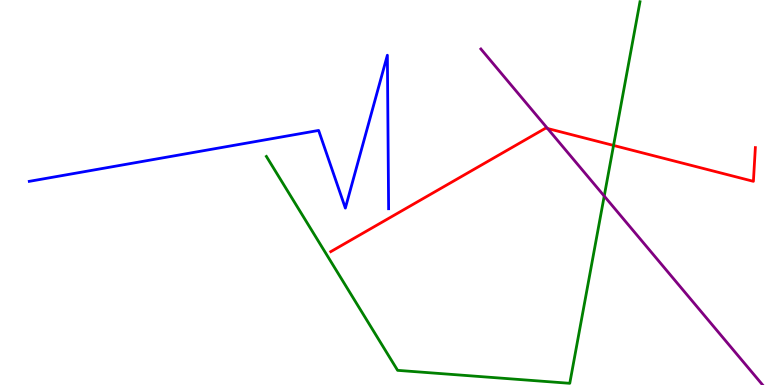[{'lines': ['blue', 'red'], 'intersections': []}, {'lines': ['green', 'red'], 'intersections': [{'x': 7.92, 'y': 6.22}]}, {'lines': ['purple', 'red'], 'intersections': [{'x': 7.07, 'y': 6.66}]}, {'lines': ['blue', 'green'], 'intersections': []}, {'lines': ['blue', 'purple'], 'intersections': []}, {'lines': ['green', 'purple'], 'intersections': [{'x': 7.8, 'y': 4.91}]}]